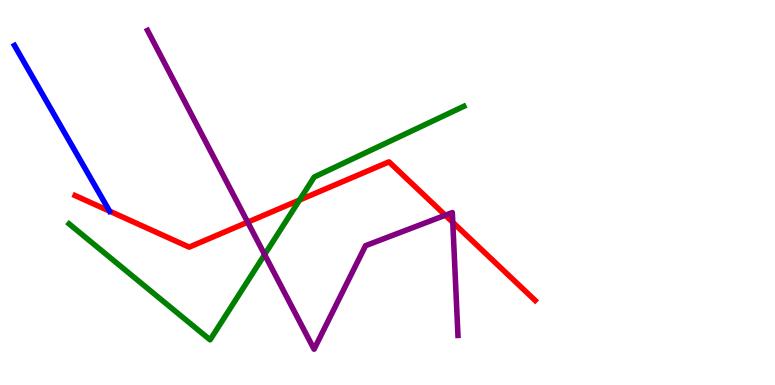[{'lines': ['blue', 'red'], 'intersections': [{'x': 1.41, 'y': 4.52}]}, {'lines': ['green', 'red'], 'intersections': [{'x': 3.86, 'y': 4.8}]}, {'lines': ['purple', 'red'], 'intersections': [{'x': 3.2, 'y': 4.23}, {'x': 5.75, 'y': 4.41}, {'x': 5.84, 'y': 4.23}]}, {'lines': ['blue', 'green'], 'intersections': []}, {'lines': ['blue', 'purple'], 'intersections': []}, {'lines': ['green', 'purple'], 'intersections': [{'x': 3.41, 'y': 3.39}]}]